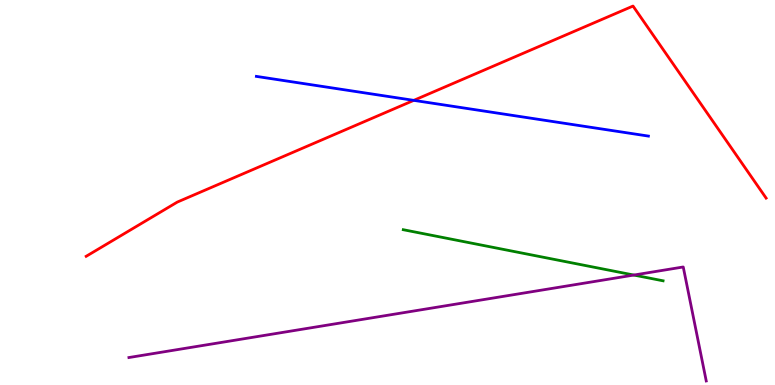[{'lines': ['blue', 'red'], 'intersections': [{'x': 5.34, 'y': 7.39}]}, {'lines': ['green', 'red'], 'intersections': []}, {'lines': ['purple', 'red'], 'intersections': []}, {'lines': ['blue', 'green'], 'intersections': []}, {'lines': ['blue', 'purple'], 'intersections': []}, {'lines': ['green', 'purple'], 'intersections': [{'x': 8.18, 'y': 2.86}]}]